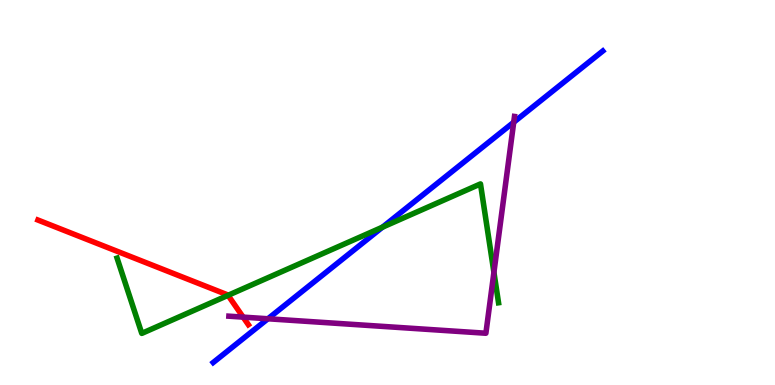[{'lines': ['blue', 'red'], 'intersections': []}, {'lines': ['green', 'red'], 'intersections': [{'x': 2.94, 'y': 2.33}]}, {'lines': ['purple', 'red'], 'intersections': [{'x': 3.14, 'y': 1.76}]}, {'lines': ['blue', 'green'], 'intersections': [{'x': 4.94, 'y': 4.1}]}, {'lines': ['blue', 'purple'], 'intersections': [{'x': 3.46, 'y': 1.72}, {'x': 6.63, 'y': 6.82}]}, {'lines': ['green', 'purple'], 'intersections': [{'x': 6.37, 'y': 2.93}]}]